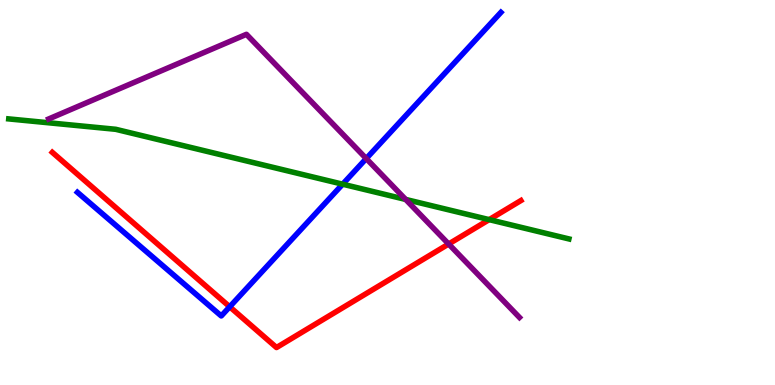[{'lines': ['blue', 'red'], 'intersections': [{'x': 2.96, 'y': 2.03}]}, {'lines': ['green', 'red'], 'intersections': [{'x': 6.31, 'y': 4.3}]}, {'lines': ['purple', 'red'], 'intersections': [{'x': 5.79, 'y': 3.66}]}, {'lines': ['blue', 'green'], 'intersections': [{'x': 4.42, 'y': 5.22}]}, {'lines': ['blue', 'purple'], 'intersections': [{'x': 4.73, 'y': 5.88}]}, {'lines': ['green', 'purple'], 'intersections': [{'x': 5.23, 'y': 4.82}]}]